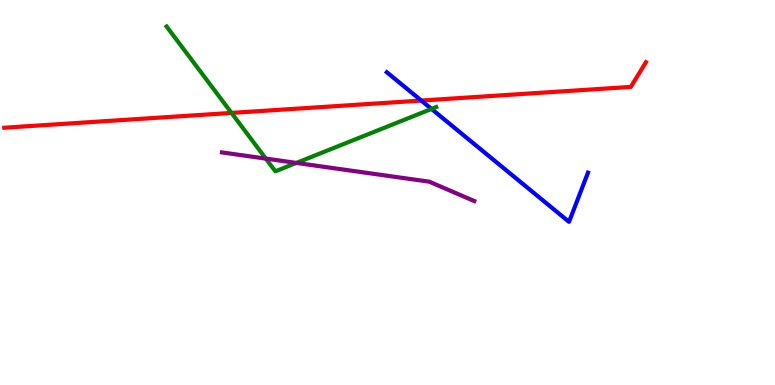[{'lines': ['blue', 'red'], 'intersections': [{'x': 5.44, 'y': 7.39}]}, {'lines': ['green', 'red'], 'intersections': [{'x': 2.99, 'y': 7.07}]}, {'lines': ['purple', 'red'], 'intersections': []}, {'lines': ['blue', 'green'], 'intersections': [{'x': 5.57, 'y': 7.17}]}, {'lines': ['blue', 'purple'], 'intersections': []}, {'lines': ['green', 'purple'], 'intersections': [{'x': 3.43, 'y': 5.88}, {'x': 3.82, 'y': 5.77}]}]